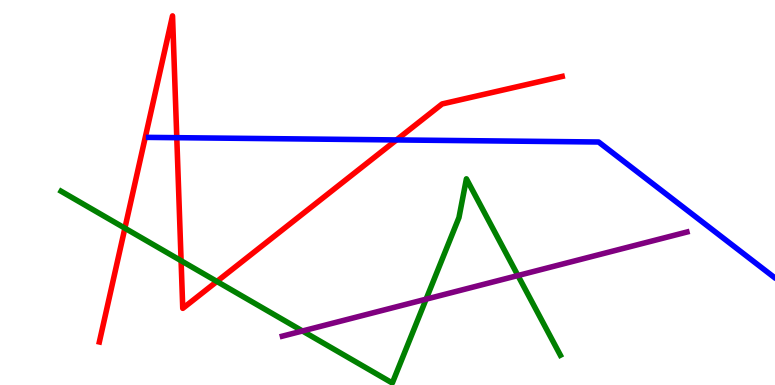[{'lines': ['blue', 'red'], 'intersections': [{'x': 2.28, 'y': 6.42}, {'x': 5.12, 'y': 6.37}]}, {'lines': ['green', 'red'], 'intersections': [{'x': 1.61, 'y': 4.07}, {'x': 2.34, 'y': 3.23}, {'x': 2.8, 'y': 2.69}]}, {'lines': ['purple', 'red'], 'intersections': []}, {'lines': ['blue', 'green'], 'intersections': []}, {'lines': ['blue', 'purple'], 'intersections': []}, {'lines': ['green', 'purple'], 'intersections': [{'x': 3.9, 'y': 1.4}, {'x': 5.5, 'y': 2.23}, {'x': 6.68, 'y': 2.84}]}]